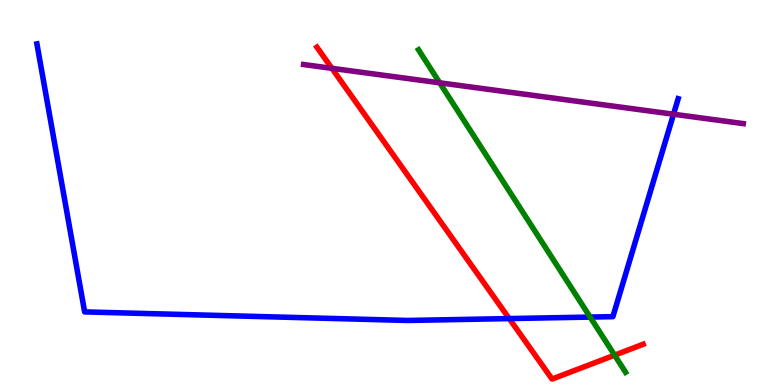[{'lines': ['blue', 'red'], 'intersections': [{'x': 6.57, 'y': 1.73}]}, {'lines': ['green', 'red'], 'intersections': [{'x': 7.93, 'y': 0.775}]}, {'lines': ['purple', 'red'], 'intersections': [{'x': 4.28, 'y': 8.23}]}, {'lines': ['blue', 'green'], 'intersections': [{'x': 7.61, 'y': 1.76}]}, {'lines': ['blue', 'purple'], 'intersections': [{'x': 8.69, 'y': 7.03}]}, {'lines': ['green', 'purple'], 'intersections': [{'x': 5.67, 'y': 7.85}]}]